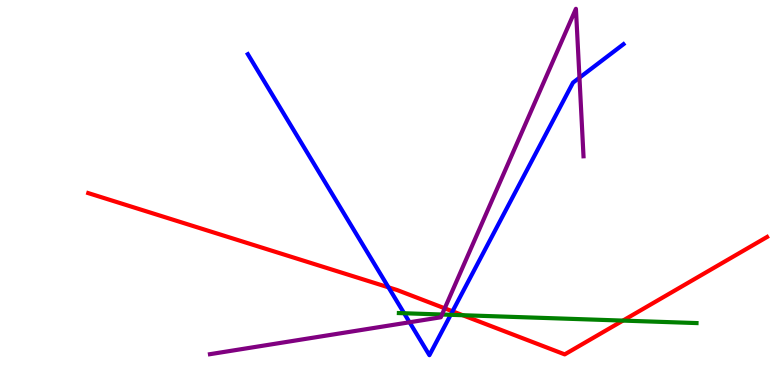[{'lines': ['blue', 'red'], 'intersections': [{'x': 5.01, 'y': 2.54}, {'x': 5.84, 'y': 1.91}]}, {'lines': ['green', 'red'], 'intersections': [{'x': 5.97, 'y': 1.81}, {'x': 8.04, 'y': 1.67}]}, {'lines': ['purple', 'red'], 'intersections': [{'x': 5.74, 'y': 1.99}]}, {'lines': ['blue', 'green'], 'intersections': [{'x': 5.21, 'y': 1.86}, {'x': 5.82, 'y': 1.82}]}, {'lines': ['blue', 'purple'], 'intersections': [{'x': 5.28, 'y': 1.63}, {'x': 7.48, 'y': 7.98}]}, {'lines': ['green', 'purple'], 'intersections': [{'x': 5.7, 'y': 1.83}]}]